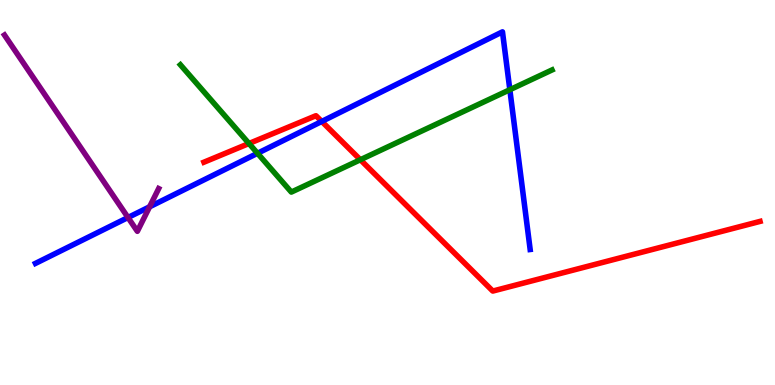[{'lines': ['blue', 'red'], 'intersections': [{'x': 4.15, 'y': 6.85}]}, {'lines': ['green', 'red'], 'intersections': [{'x': 3.21, 'y': 6.27}, {'x': 4.65, 'y': 5.85}]}, {'lines': ['purple', 'red'], 'intersections': []}, {'lines': ['blue', 'green'], 'intersections': [{'x': 3.32, 'y': 6.02}, {'x': 6.58, 'y': 7.67}]}, {'lines': ['blue', 'purple'], 'intersections': [{'x': 1.65, 'y': 4.35}, {'x': 1.93, 'y': 4.63}]}, {'lines': ['green', 'purple'], 'intersections': []}]